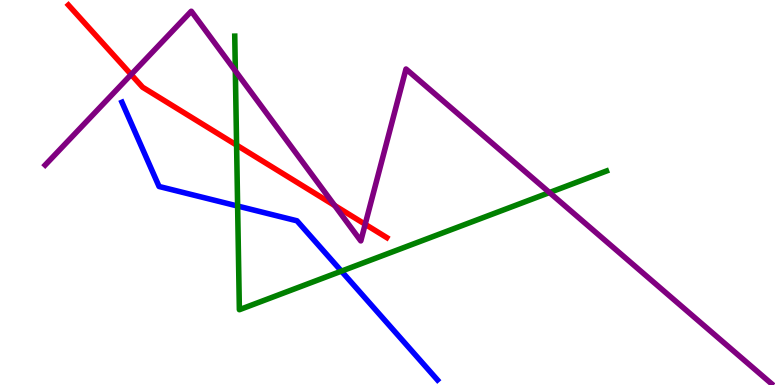[{'lines': ['blue', 'red'], 'intersections': []}, {'lines': ['green', 'red'], 'intersections': [{'x': 3.05, 'y': 6.23}]}, {'lines': ['purple', 'red'], 'intersections': [{'x': 1.69, 'y': 8.06}, {'x': 4.32, 'y': 4.66}, {'x': 4.71, 'y': 4.17}]}, {'lines': ['blue', 'green'], 'intersections': [{'x': 3.07, 'y': 4.65}, {'x': 4.41, 'y': 2.96}]}, {'lines': ['blue', 'purple'], 'intersections': []}, {'lines': ['green', 'purple'], 'intersections': [{'x': 3.04, 'y': 8.16}, {'x': 7.09, 'y': 5.0}]}]